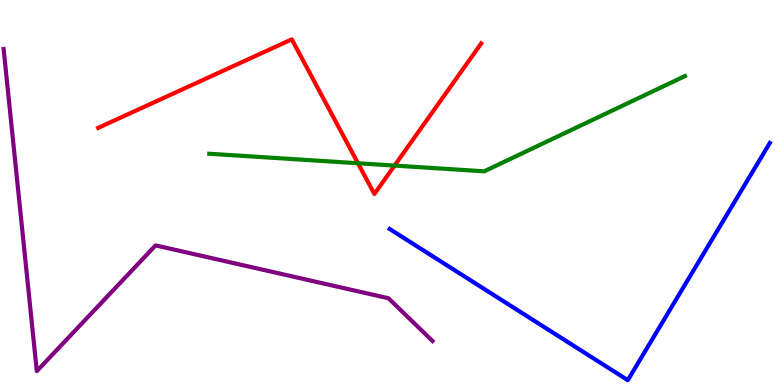[{'lines': ['blue', 'red'], 'intersections': []}, {'lines': ['green', 'red'], 'intersections': [{'x': 4.62, 'y': 5.76}, {'x': 5.09, 'y': 5.7}]}, {'lines': ['purple', 'red'], 'intersections': []}, {'lines': ['blue', 'green'], 'intersections': []}, {'lines': ['blue', 'purple'], 'intersections': []}, {'lines': ['green', 'purple'], 'intersections': []}]